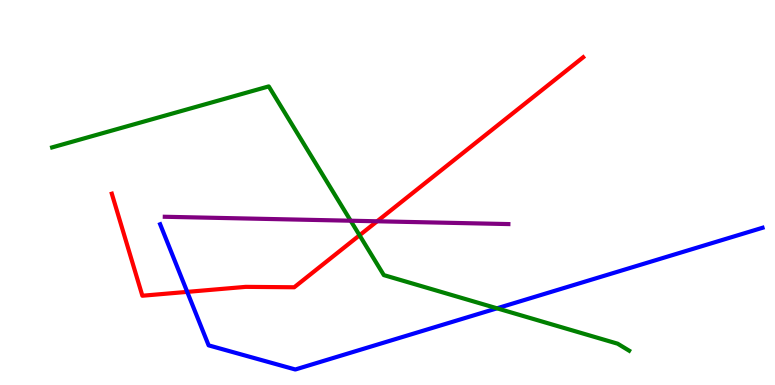[{'lines': ['blue', 'red'], 'intersections': [{'x': 2.42, 'y': 2.42}]}, {'lines': ['green', 'red'], 'intersections': [{'x': 4.64, 'y': 3.89}]}, {'lines': ['purple', 'red'], 'intersections': [{'x': 4.87, 'y': 4.25}]}, {'lines': ['blue', 'green'], 'intersections': [{'x': 6.41, 'y': 1.99}]}, {'lines': ['blue', 'purple'], 'intersections': []}, {'lines': ['green', 'purple'], 'intersections': [{'x': 4.52, 'y': 4.27}]}]